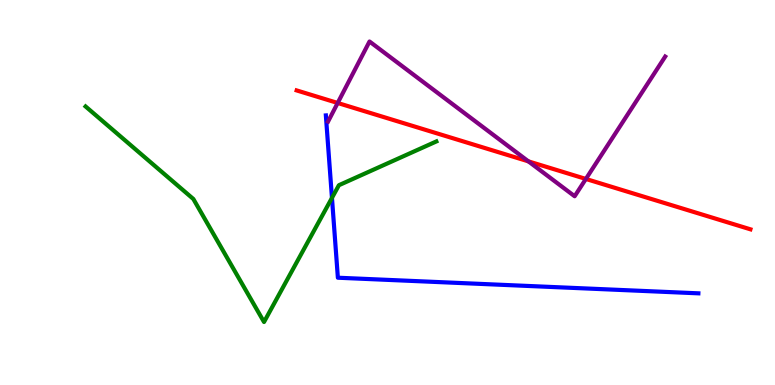[{'lines': ['blue', 'red'], 'intersections': []}, {'lines': ['green', 'red'], 'intersections': []}, {'lines': ['purple', 'red'], 'intersections': [{'x': 4.36, 'y': 7.33}, {'x': 6.82, 'y': 5.81}, {'x': 7.56, 'y': 5.35}]}, {'lines': ['blue', 'green'], 'intersections': [{'x': 4.28, 'y': 4.86}]}, {'lines': ['blue', 'purple'], 'intersections': []}, {'lines': ['green', 'purple'], 'intersections': []}]